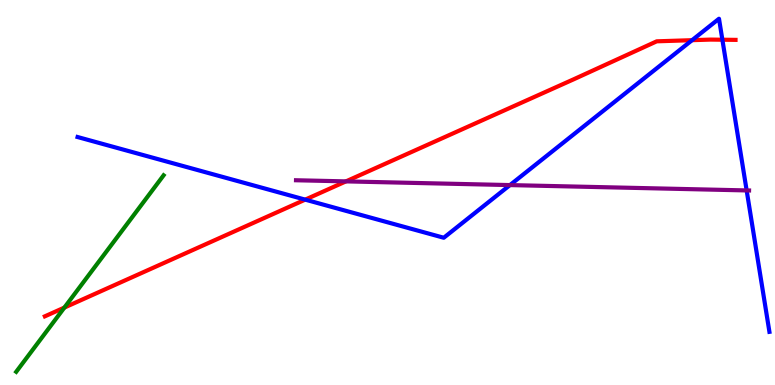[{'lines': ['blue', 'red'], 'intersections': [{'x': 3.94, 'y': 4.81}, {'x': 8.93, 'y': 8.96}, {'x': 9.32, 'y': 8.97}]}, {'lines': ['green', 'red'], 'intersections': [{'x': 0.831, 'y': 2.01}]}, {'lines': ['purple', 'red'], 'intersections': [{'x': 4.46, 'y': 5.29}]}, {'lines': ['blue', 'green'], 'intersections': []}, {'lines': ['blue', 'purple'], 'intersections': [{'x': 6.58, 'y': 5.19}, {'x': 9.63, 'y': 5.05}]}, {'lines': ['green', 'purple'], 'intersections': []}]